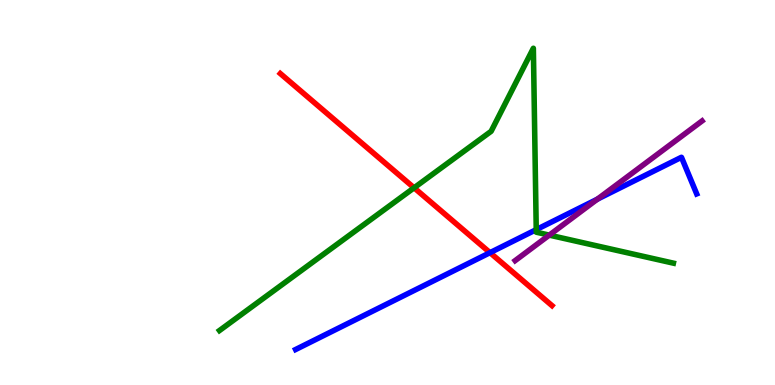[{'lines': ['blue', 'red'], 'intersections': [{'x': 6.32, 'y': 3.44}]}, {'lines': ['green', 'red'], 'intersections': [{'x': 5.34, 'y': 5.12}]}, {'lines': ['purple', 'red'], 'intersections': []}, {'lines': ['blue', 'green'], 'intersections': [{'x': 6.92, 'y': 4.04}]}, {'lines': ['blue', 'purple'], 'intersections': [{'x': 7.71, 'y': 4.83}]}, {'lines': ['green', 'purple'], 'intersections': [{'x': 7.09, 'y': 3.89}]}]